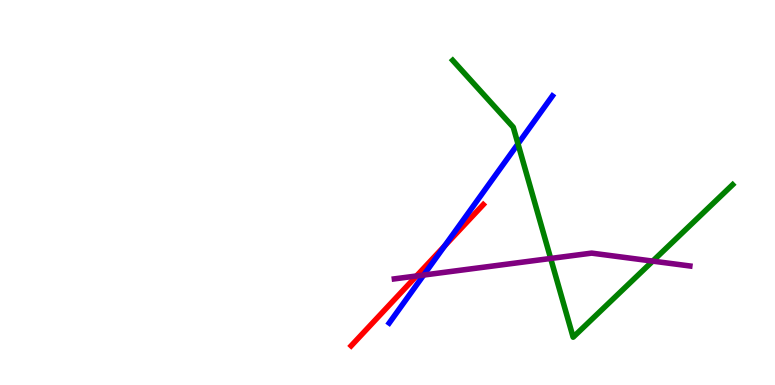[{'lines': ['blue', 'red'], 'intersections': [{'x': 5.74, 'y': 3.61}]}, {'lines': ['green', 'red'], 'intersections': []}, {'lines': ['purple', 'red'], 'intersections': [{'x': 5.37, 'y': 2.83}]}, {'lines': ['blue', 'green'], 'intersections': [{'x': 6.68, 'y': 6.26}]}, {'lines': ['blue', 'purple'], 'intersections': [{'x': 5.47, 'y': 2.86}]}, {'lines': ['green', 'purple'], 'intersections': [{'x': 7.11, 'y': 3.29}, {'x': 8.42, 'y': 3.22}]}]